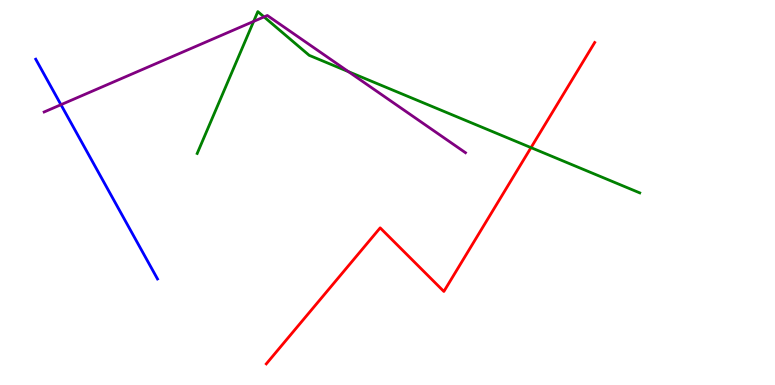[{'lines': ['blue', 'red'], 'intersections': []}, {'lines': ['green', 'red'], 'intersections': [{'x': 6.85, 'y': 6.17}]}, {'lines': ['purple', 'red'], 'intersections': []}, {'lines': ['blue', 'green'], 'intersections': []}, {'lines': ['blue', 'purple'], 'intersections': [{'x': 0.787, 'y': 7.28}]}, {'lines': ['green', 'purple'], 'intersections': [{'x': 3.27, 'y': 9.44}, {'x': 3.41, 'y': 9.56}, {'x': 4.5, 'y': 8.14}]}]